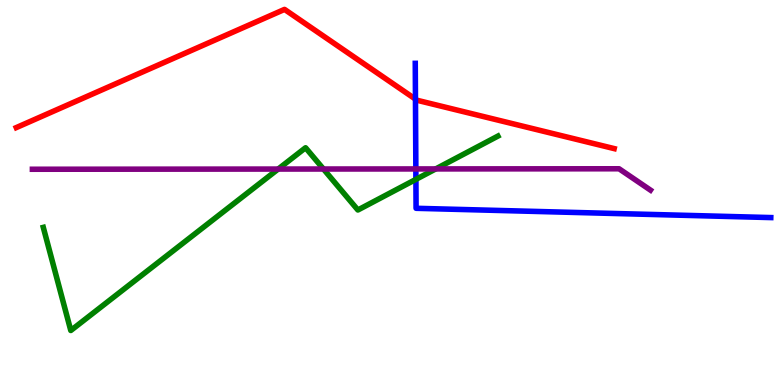[{'lines': ['blue', 'red'], 'intersections': [{'x': 5.36, 'y': 7.43}]}, {'lines': ['green', 'red'], 'intersections': []}, {'lines': ['purple', 'red'], 'intersections': []}, {'lines': ['blue', 'green'], 'intersections': [{'x': 5.37, 'y': 5.34}]}, {'lines': ['blue', 'purple'], 'intersections': [{'x': 5.37, 'y': 5.61}]}, {'lines': ['green', 'purple'], 'intersections': [{'x': 3.59, 'y': 5.61}, {'x': 4.17, 'y': 5.61}, {'x': 5.62, 'y': 5.61}]}]